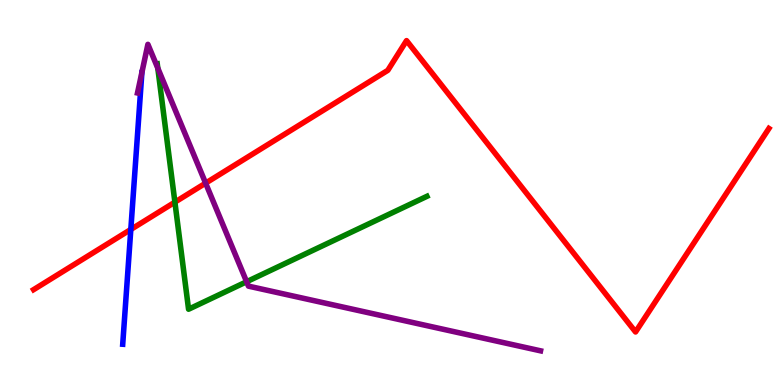[{'lines': ['blue', 'red'], 'intersections': [{'x': 1.69, 'y': 4.04}]}, {'lines': ['green', 'red'], 'intersections': [{'x': 2.26, 'y': 4.75}]}, {'lines': ['purple', 'red'], 'intersections': [{'x': 2.65, 'y': 5.24}]}, {'lines': ['blue', 'green'], 'intersections': []}, {'lines': ['blue', 'purple'], 'intersections': []}, {'lines': ['green', 'purple'], 'intersections': [{'x': 2.04, 'y': 8.23}, {'x': 3.18, 'y': 2.68}]}]